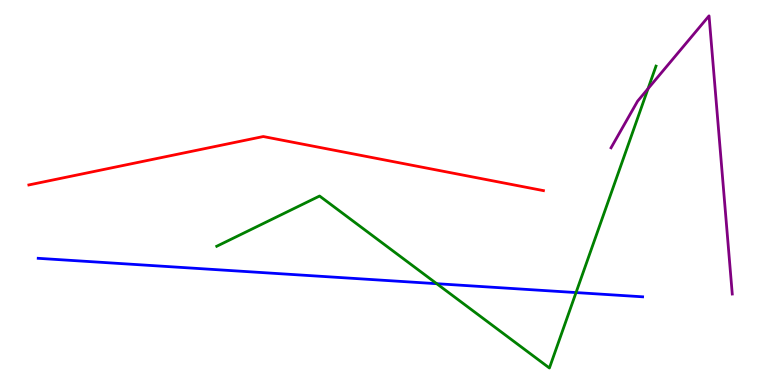[{'lines': ['blue', 'red'], 'intersections': []}, {'lines': ['green', 'red'], 'intersections': []}, {'lines': ['purple', 'red'], 'intersections': []}, {'lines': ['blue', 'green'], 'intersections': [{'x': 5.64, 'y': 2.63}, {'x': 7.43, 'y': 2.4}]}, {'lines': ['blue', 'purple'], 'intersections': []}, {'lines': ['green', 'purple'], 'intersections': [{'x': 8.36, 'y': 7.7}]}]